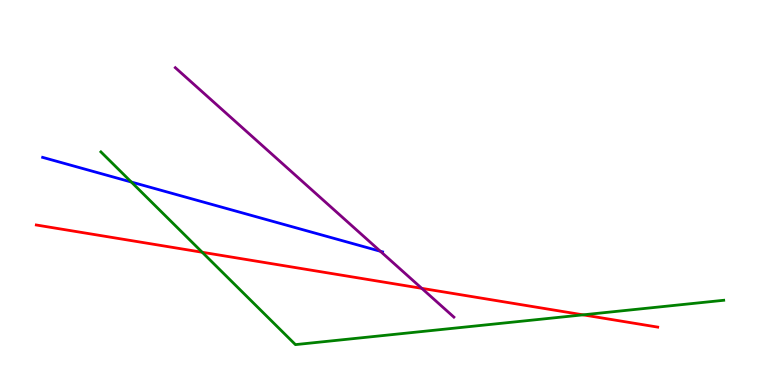[{'lines': ['blue', 'red'], 'intersections': []}, {'lines': ['green', 'red'], 'intersections': [{'x': 2.61, 'y': 3.45}, {'x': 7.52, 'y': 1.82}]}, {'lines': ['purple', 'red'], 'intersections': [{'x': 5.44, 'y': 2.51}]}, {'lines': ['blue', 'green'], 'intersections': [{'x': 1.69, 'y': 5.27}]}, {'lines': ['blue', 'purple'], 'intersections': [{'x': 4.91, 'y': 3.47}]}, {'lines': ['green', 'purple'], 'intersections': []}]